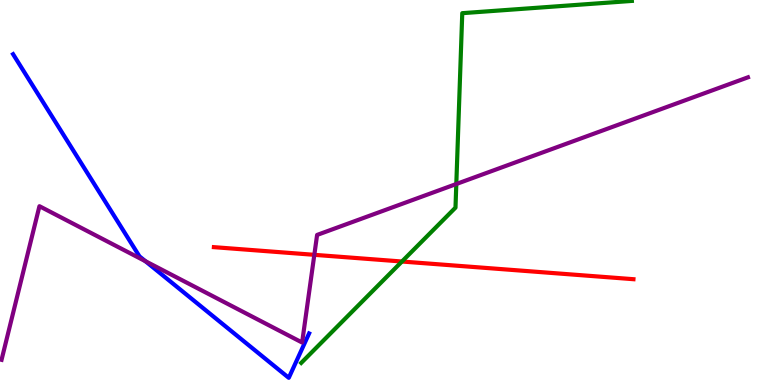[{'lines': ['blue', 'red'], 'intersections': []}, {'lines': ['green', 'red'], 'intersections': [{'x': 5.19, 'y': 3.21}]}, {'lines': ['purple', 'red'], 'intersections': [{'x': 4.06, 'y': 3.38}]}, {'lines': ['blue', 'green'], 'intersections': []}, {'lines': ['blue', 'purple'], 'intersections': [{'x': 1.88, 'y': 3.22}]}, {'lines': ['green', 'purple'], 'intersections': [{'x': 5.89, 'y': 5.22}]}]